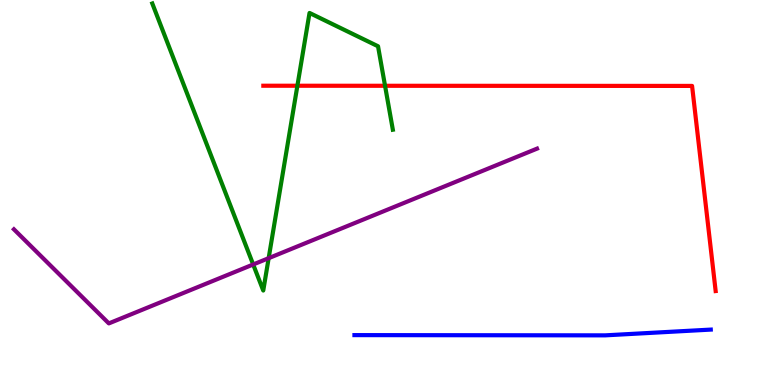[{'lines': ['blue', 'red'], 'intersections': []}, {'lines': ['green', 'red'], 'intersections': [{'x': 3.84, 'y': 7.77}, {'x': 4.97, 'y': 7.77}]}, {'lines': ['purple', 'red'], 'intersections': []}, {'lines': ['blue', 'green'], 'intersections': []}, {'lines': ['blue', 'purple'], 'intersections': []}, {'lines': ['green', 'purple'], 'intersections': [{'x': 3.27, 'y': 3.13}, {'x': 3.47, 'y': 3.29}]}]